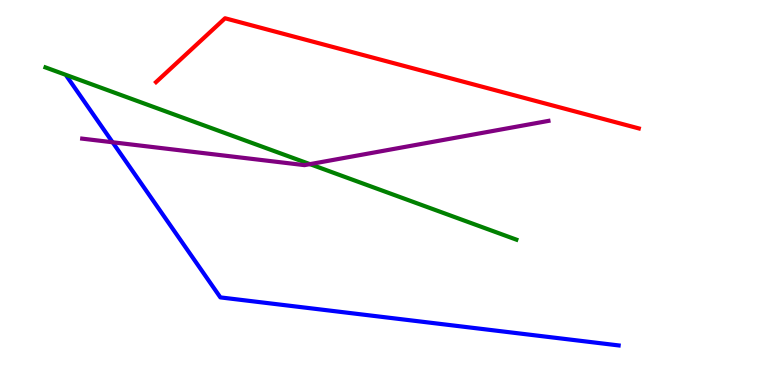[{'lines': ['blue', 'red'], 'intersections': []}, {'lines': ['green', 'red'], 'intersections': []}, {'lines': ['purple', 'red'], 'intersections': []}, {'lines': ['blue', 'green'], 'intersections': []}, {'lines': ['blue', 'purple'], 'intersections': [{'x': 1.45, 'y': 6.3}]}, {'lines': ['green', 'purple'], 'intersections': [{'x': 4.0, 'y': 5.74}]}]